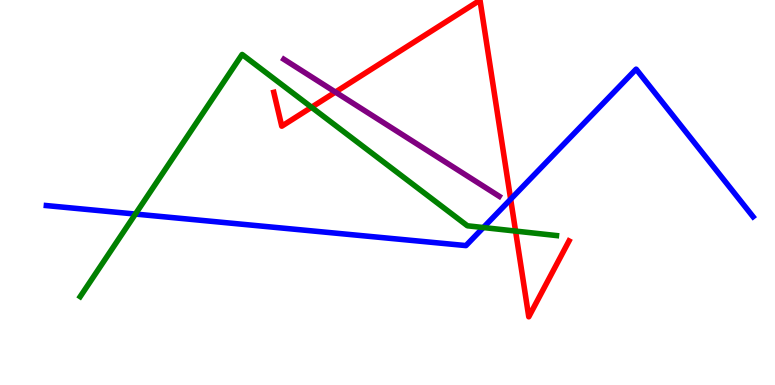[{'lines': ['blue', 'red'], 'intersections': [{'x': 6.59, 'y': 4.83}]}, {'lines': ['green', 'red'], 'intersections': [{'x': 4.02, 'y': 7.21}, {'x': 6.65, 'y': 4.0}]}, {'lines': ['purple', 'red'], 'intersections': [{'x': 4.33, 'y': 7.61}]}, {'lines': ['blue', 'green'], 'intersections': [{'x': 1.75, 'y': 4.44}, {'x': 6.24, 'y': 4.09}]}, {'lines': ['blue', 'purple'], 'intersections': []}, {'lines': ['green', 'purple'], 'intersections': []}]